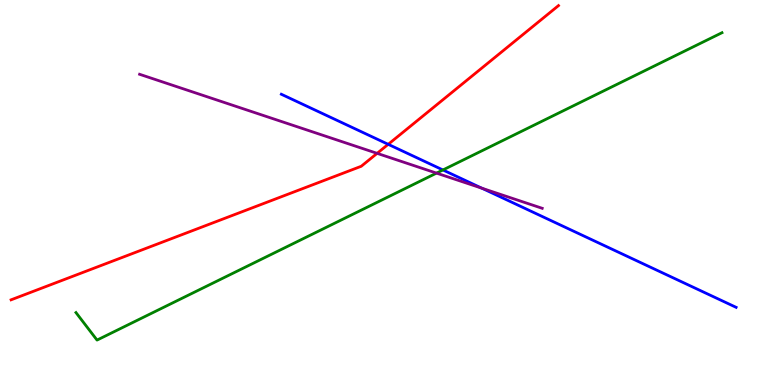[{'lines': ['blue', 'red'], 'intersections': [{'x': 5.01, 'y': 6.25}]}, {'lines': ['green', 'red'], 'intersections': []}, {'lines': ['purple', 'red'], 'intersections': [{'x': 4.87, 'y': 6.02}]}, {'lines': ['blue', 'green'], 'intersections': [{'x': 5.72, 'y': 5.59}]}, {'lines': ['blue', 'purple'], 'intersections': [{'x': 6.22, 'y': 5.11}]}, {'lines': ['green', 'purple'], 'intersections': [{'x': 5.63, 'y': 5.5}]}]